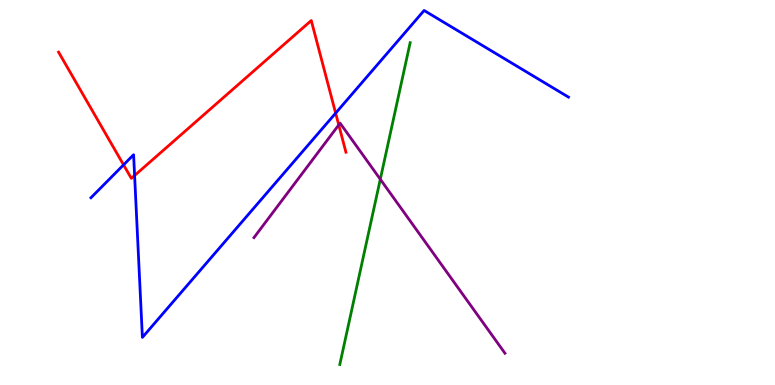[{'lines': ['blue', 'red'], 'intersections': [{'x': 1.59, 'y': 5.72}, {'x': 1.74, 'y': 5.44}, {'x': 4.33, 'y': 7.06}]}, {'lines': ['green', 'red'], 'intersections': []}, {'lines': ['purple', 'red'], 'intersections': [{'x': 4.37, 'y': 6.76}]}, {'lines': ['blue', 'green'], 'intersections': []}, {'lines': ['blue', 'purple'], 'intersections': []}, {'lines': ['green', 'purple'], 'intersections': [{'x': 4.91, 'y': 5.34}]}]